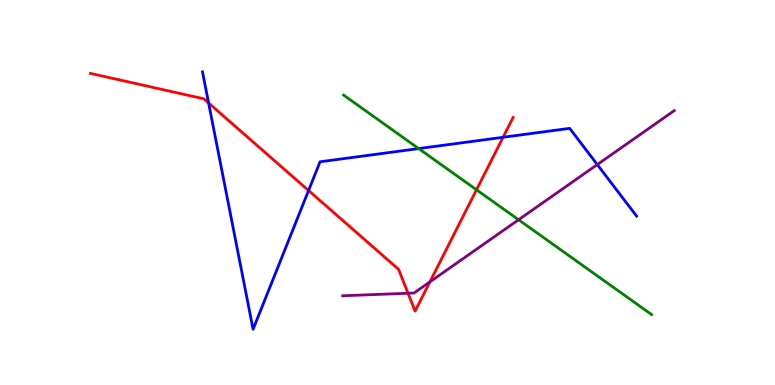[{'lines': ['blue', 'red'], 'intersections': [{'x': 2.69, 'y': 7.32}, {'x': 3.98, 'y': 5.05}, {'x': 6.49, 'y': 6.43}]}, {'lines': ['green', 'red'], 'intersections': [{'x': 6.15, 'y': 5.07}]}, {'lines': ['purple', 'red'], 'intersections': [{'x': 5.26, 'y': 2.38}, {'x': 5.55, 'y': 2.68}]}, {'lines': ['blue', 'green'], 'intersections': [{'x': 5.4, 'y': 6.14}]}, {'lines': ['blue', 'purple'], 'intersections': [{'x': 7.71, 'y': 5.73}]}, {'lines': ['green', 'purple'], 'intersections': [{'x': 6.69, 'y': 4.29}]}]